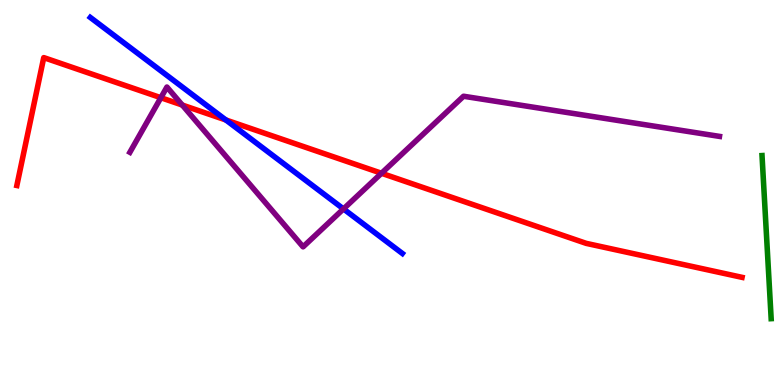[{'lines': ['blue', 'red'], 'intersections': [{'x': 2.91, 'y': 6.88}]}, {'lines': ['green', 'red'], 'intersections': []}, {'lines': ['purple', 'red'], 'intersections': [{'x': 2.08, 'y': 7.46}, {'x': 2.35, 'y': 7.27}, {'x': 4.92, 'y': 5.5}]}, {'lines': ['blue', 'green'], 'intersections': []}, {'lines': ['blue', 'purple'], 'intersections': [{'x': 4.43, 'y': 4.57}]}, {'lines': ['green', 'purple'], 'intersections': []}]